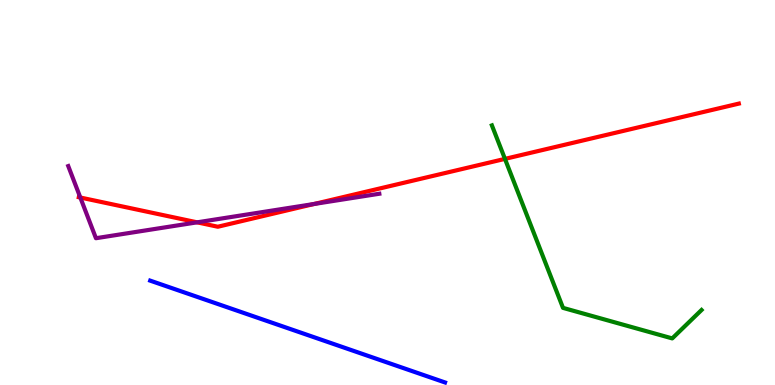[{'lines': ['blue', 'red'], 'intersections': []}, {'lines': ['green', 'red'], 'intersections': [{'x': 6.52, 'y': 5.87}]}, {'lines': ['purple', 'red'], 'intersections': [{'x': 1.04, 'y': 4.87}, {'x': 2.54, 'y': 4.23}, {'x': 4.05, 'y': 4.7}]}, {'lines': ['blue', 'green'], 'intersections': []}, {'lines': ['blue', 'purple'], 'intersections': []}, {'lines': ['green', 'purple'], 'intersections': []}]